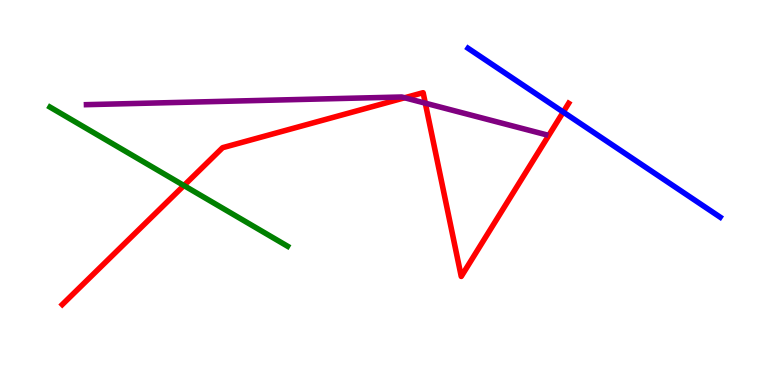[{'lines': ['blue', 'red'], 'intersections': [{'x': 7.27, 'y': 7.09}]}, {'lines': ['green', 'red'], 'intersections': [{'x': 2.37, 'y': 5.18}]}, {'lines': ['purple', 'red'], 'intersections': [{'x': 5.22, 'y': 7.46}, {'x': 5.49, 'y': 7.32}]}, {'lines': ['blue', 'green'], 'intersections': []}, {'lines': ['blue', 'purple'], 'intersections': []}, {'lines': ['green', 'purple'], 'intersections': []}]